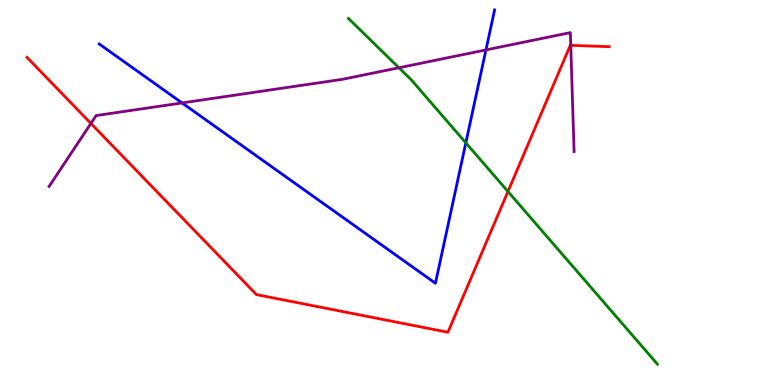[{'lines': ['blue', 'red'], 'intersections': []}, {'lines': ['green', 'red'], 'intersections': [{'x': 6.55, 'y': 5.03}]}, {'lines': ['purple', 'red'], 'intersections': [{'x': 1.17, 'y': 6.79}, {'x': 7.36, 'y': 8.82}]}, {'lines': ['blue', 'green'], 'intersections': [{'x': 6.01, 'y': 6.29}]}, {'lines': ['blue', 'purple'], 'intersections': [{'x': 2.35, 'y': 7.33}, {'x': 6.27, 'y': 8.7}]}, {'lines': ['green', 'purple'], 'intersections': [{'x': 5.15, 'y': 8.24}]}]